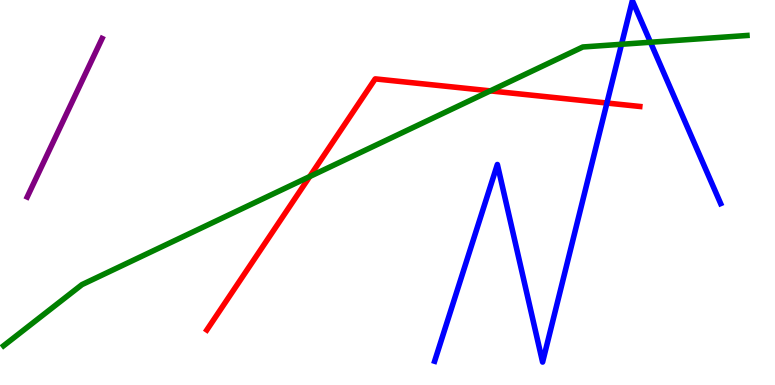[{'lines': ['blue', 'red'], 'intersections': [{'x': 7.83, 'y': 7.32}]}, {'lines': ['green', 'red'], 'intersections': [{'x': 4.0, 'y': 5.41}, {'x': 6.33, 'y': 7.64}]}, {'lines': ['purple', 'red'], 'intersections': []}, {'lines': ['blue', 'green'], 'intersections': [{'x': 8.02, 'y': 8.85}, {'x': 8.39, 'y': 8.9}]}, {'lines': ['blue', 'purple'], 'intersections': []}, {'lines': ['green', 'purple'], 'intersections': []}]